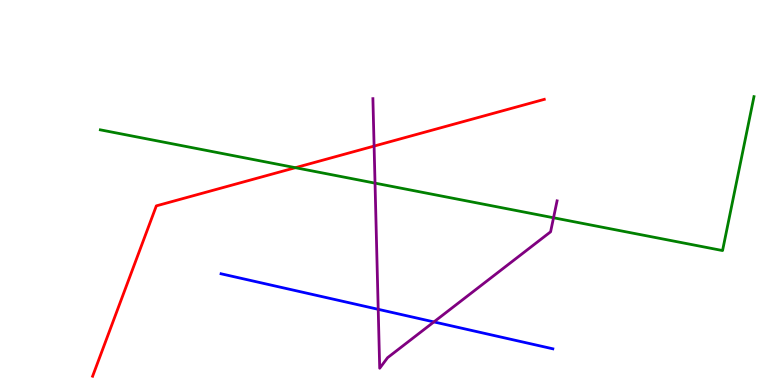[{'lines': ['blue', 'red'], 'intersections': []}, {'lines': ['green', 'red'], 'intersections': [{'x': 3.81, 'y': 5.64}]}, {'lines': ['purple', 'red'], 'intersections': [{'x': 4.83, 'y': 6.21}]}, {'lines': ['blue', 'green'], 'intersections': []}, {'lines': ['blue', 'purple'], 'intersections': [{'x': 4.88, 'y': 1.97}, {'x': 5.6, 'y': 1.64}]}, {'lines': ['green', 'purple'], 'intersections': [{'x': 4.84, 'y': 5.24}, {'x': 7.14, 'y': 4.34}]}]